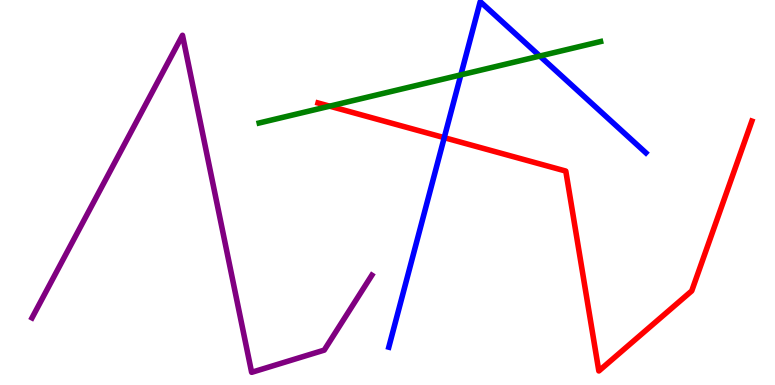[{'lines': ['blue', 'red'], 'intersections': [{'x': 5.73, 'y': 6.42}]}, {'lines': ['green', 'red'], 'intersections': [{'x': 4.25, 'y': 7.24}]}, {'lines': ['purple', 'red'], 'intersections': []}, {'lines': ['blue', 'green'], 'intersections': [{'x': 5.95, 'y': 8.06}, {'x': 6.97, 'y': 8.54}]}, {'lines': ['blue', 'purple'], 'intersections': []}, {'lines': ['green', 'purple'], 'intersections': []}]